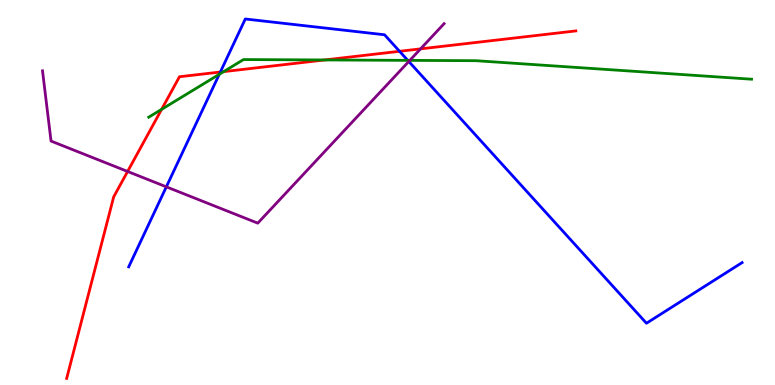[{'lines': ['blue', 'red'], 'intersections': [{'x': 2.84, 'y': 8.13}, {'x': 5.16, 'y': 8.67}]}, {'lines': ['green', 'red'], 'intersections': [{'x': 2.09, 'y': 7.16}, {'x': 2.89, 'y': 8.14}, {'x': 4.19, 'y': 8.44}]}, {'lines': ['purple', 'red'], 'intersections': [{'x': 1.65, 'y': 5.55}, {'x': 5.43, 'y': 8.73}]}, {'lines': ['blue', 'green'], 'intersections': [{'x': 2.83, 'y': 8.07}, {'x': 5.26, 'y': 8.43}]}, {'lines': ['blue', 'purple'], 'intersections': [{'x': 2.15, 'y': 5.15}, {'x': 5.27, 'y': 8.4}]}, {'lines': ['green', 'purple'], 'intersections': [{'x': 5.29, 'y': 8.43}]}]